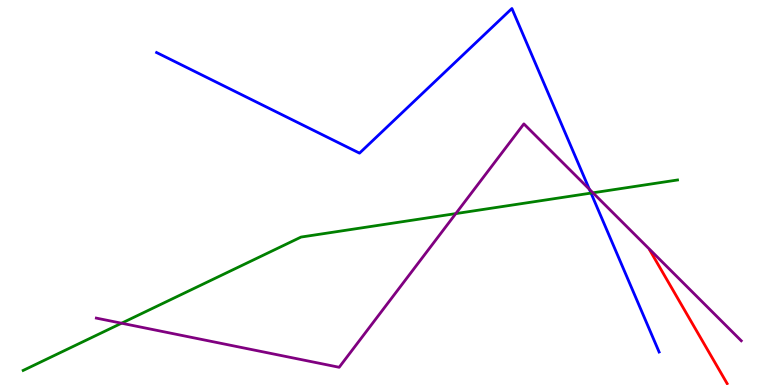[{'lines': ['blue', 'red'], 'intersections': []}, {'lines': ['green', 'red'], 'intersections': []}, {'lines': ['purple', 'red'], 'intersections': []}, {'lines': ['blue', 'green'], 'intersections': [{'x': 7.63, 'y': 4.98}]}, {'lines': ['blue', 'purple'], 'intersections': [{'x': 7.6, 'y': 5.09}]}, {'lines': ['green', 'purple'], 'intersections': [{'x': 1.57, 'y': 1.6}, {'x': 5.88, 'y': 4.45}, {'x': 7.65, 'y': 4.99}]}]